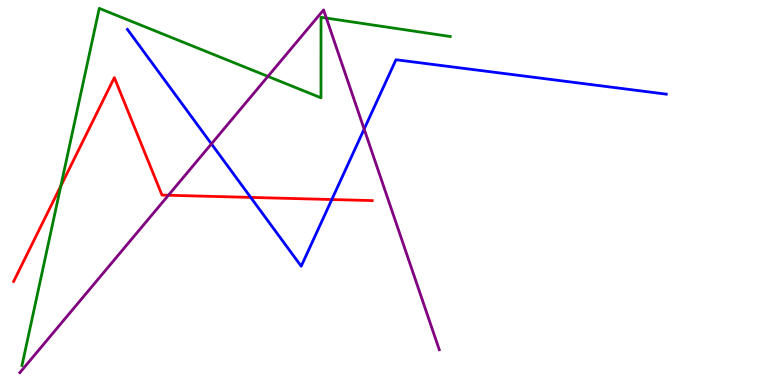[{'lines': ['blue', 'red'], 'intersections': [{'x': 3.24, 'y': 4.87}, {'x': 4.28, 'y': 4.82}]}, {'lines': ['green', 'red'], 'intersections': [{'x': 0.785, 'y': 5.17}]}, {'lines': ['purple', 'red'], 'intersections': [{'x': 2.17, 'y': 4.93}]}, {'lines': ['blue', 'green'], 'intersections': []}, {'lines': ['blue', 'purple'], 'intersections': [{'x': 2.73, 'y': 6.26}, {'x': 4.7, 'y': 6.65}]}, {'lines': ['green', 'purple'], 'intersections': [{'x': 3.46, 'y': 8.02}, {'x': 4.21, 'y': 9.53}]}]